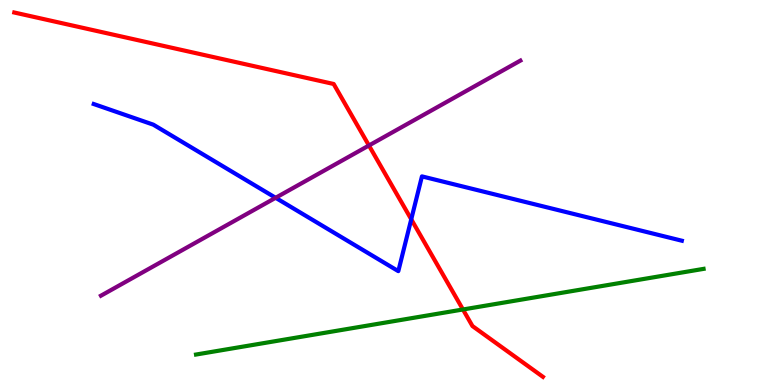[{'lines': ['blue', 'red'], 'intersections': [{'x': 5.31, 'y': 4.3}]}, {'lines': ['green', 'red'], 'intersections': [{'x': 5.97, 'y': 1.96}]}, {'lines': ['purple', 'red'], 'intersections': [{'x': 4.76, 'y': 6.22}]}, {'lines': ['blue', 'green'], 'intersections': []}, {'lines': ['blue', 'purple'], 'intersections': [{'x': 3.56, 'y': 4.86}]}, {'lines': ['green', 'purple'], 'intersections': []}]